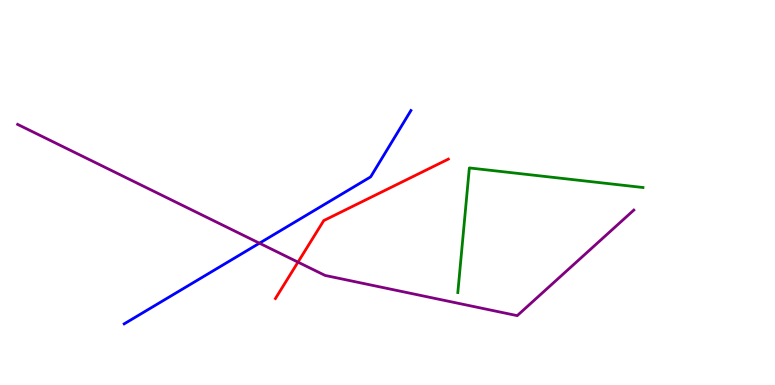[{'lines': ['blue', 'red'], 'intersections': []}, {'lines': ['green', 'red'], 'intersections': []}, {'lines': ['purple', 'red'], 'intersections': [{'x': 3.85, 'y': 3.19}]}, {'lines': ['blue', 'green'], 'intersections': []}, {'lines': ['blue', 'purple'], 'intersections': [{'x': 3.35, 'y': 3.68}]}, {'lines': ['green', 'purple'], 'intersections': []}]